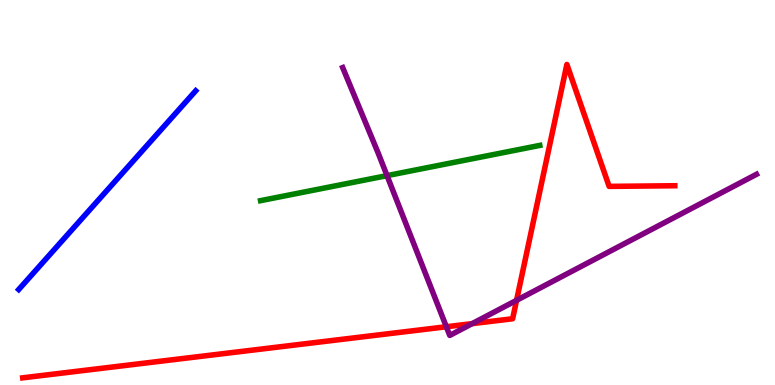[{'lines': ['blue', 'red'], 'intersections': []}, {'lines': ['green', 'red'], 'intersections': []}, {'lines': ['purple', 'red'], 'intersections': [{'x': 5.76, 'y': 1.51}, {'x': 6.09, 'y': 1.59}, {'x': 6.67, 'y': 2.2}]}, {'lines': ['blue', 'green'], 'intersections': []}, {'lines': ['blue', 'purple'], 'intersections': []}, {'lines': ['green', 'purple'], 'intersections': [{'x': 4.99, 'y': 5.44}]}]